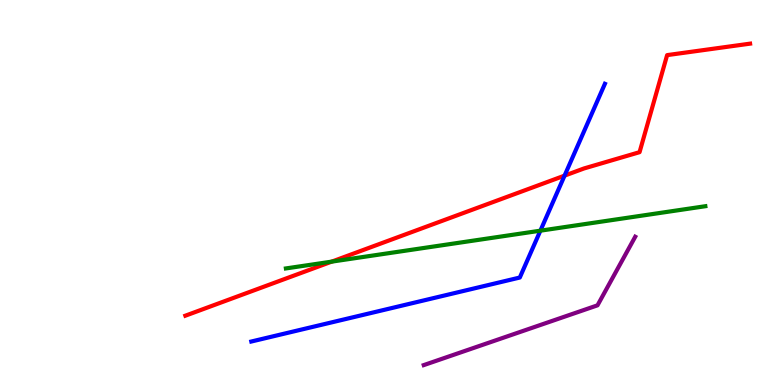[{'lines': ['blue', 'red'], 'intersections': [{'x': 7.28, 'y': 5.44}]}, {'lines': ['green', 'red'], 'intersections': [{'x': 4.28, 'y': 3.2}]}, {'lines': ['purple', 'red'], 'intersections': []}, {'lines': ['blue', 'green'], 'intersections': [{'x': 6.97, 'y': 4.01}]}, {'lines': ['blue', 'purple'], 'intersections': []}, {'lines': ['green', 'purple'], 'intersections': []}]